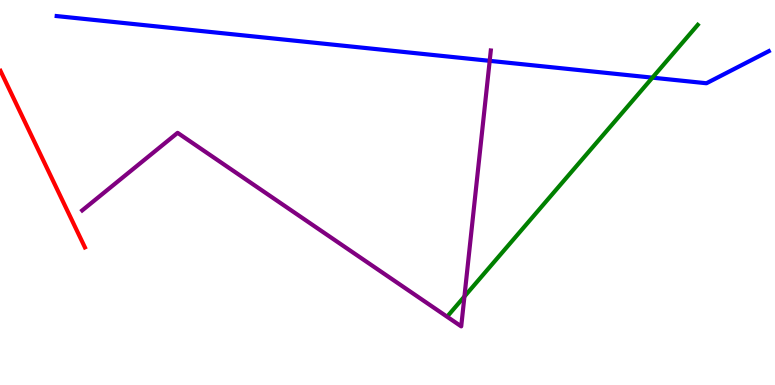[{'lines': ['blue', 'red'], 'intersections': []}, {'lines': ['green', 'red'], 'intersections': []}, {'lines': ['purple', 'red'], 'intersections': []}, {'lines': ['blue', 'green'], 'intersections': [{'x': 8.42, 'y': 7.98}]}, {'lines': ['blue', 'purple'], 'intersections': [{'x': 6.32, 'y': 8.42}]}, {'lines': ['green', 'purple'], 'intersections': [{'x': 5.99, 'y': 2.3}]}]